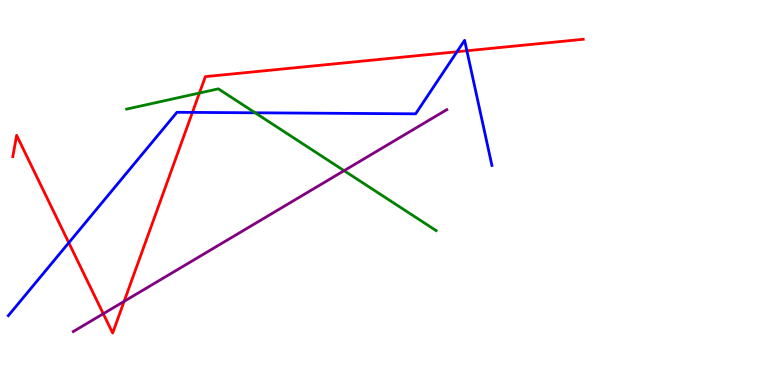[{'lines': ['blue', 'red'], 'intersections': [{'x': 0.888, 'y': 3.7}, {'x': 2.48, 'y': 7.08}, {'x': 5.9, 'y': 8.66}, {'x': 6.02, 'y': 8.68}]}, {'lines': ['green', 'red'], 'intersections': [{'x': 2.57, 'y': 7.58}]}, {'lines': ['purple', 'red'], 'intersections': [{'x': 1.33, 'y': 1.85}, {'x': 1.6, 'y': 2.17}]}, {'lines': ['blue', 'green'], 'intersections': [{'x': 3.29, 'y': 7.07}]}, {'lines': ['blue', 'purple'], 'intersections': []}, {'lines': ['green', 'purple'], 'intersections': [{'x': 4.44, 'y': 5.57}]}]